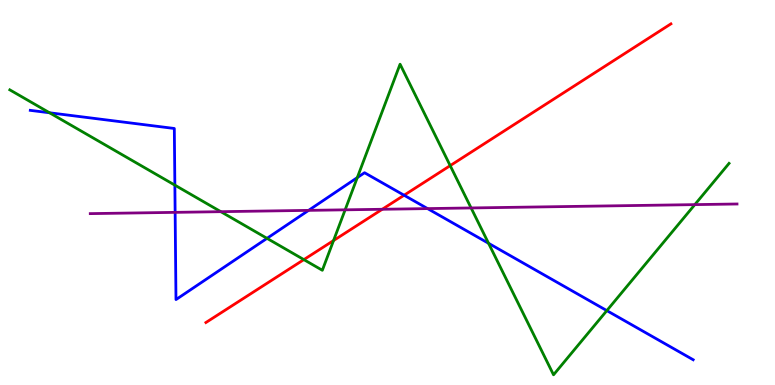[{'lines': ['blue', 'red'], 'intersections': [{'x': 5.21, 'y': 4.93}]}, {'lines': ['green', 'red'], 'intersections': [{'x': 3.92, 'y': 3.26}, {'x': 4.3, 'y': 3.75}, {'x': 5.81, 'y': 5.7}]}, {'lines': ['purple', 'red'], 'intersections': [{'x': 4.93, 'y': 4.56}]}, {'lines': ['blue', 'green'], 'intersections': [{'x': 0.639, 'y': 7.07}, {'x': 2.26, 'y': 5.19}, {'x': 3.45, 'y': 3.81}, {'x': 4.61, 'y': 5.39}, {'x': 6.3, 'y': 3.68}, {'x': 7.83, 'y': 1.93}]}, {'lines': ['blue', 'purple'], 'intersections': [{'x': 2.26, 'y': 4.48}, {'x': 3.98, 'y': 4.54}, {'x': 5.52, 'y': 4.58}]}, {'lines': ['green', 'purple'], 'intersections': [{'x': 2.85, 'y': 4.5}, {'x': 4.45, 'y': 4.55}, {'x': 6.08, 'y': 4.6}, {'x': 8.97, 'y': 4.69}]}]